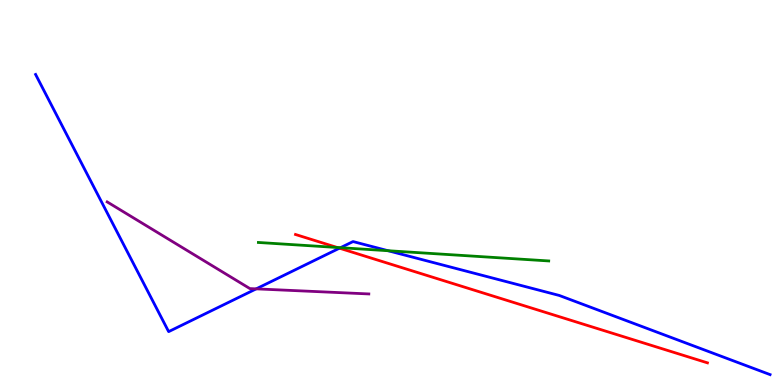[{'lines': ['blue', 'red'], 'intersections': [{'x': 4.38, 'y': 3.55}]}, {'lines': ['green', 'red'], 'intersections': [{'x': 4.35, 'y': 3.57}]}, {'lines': ['purple', 'red'], 'intersections': []}, {'lines': ['blue', 'green'], 'intersections': [{'x': 4.39, 'y': 3.57}, {'x': 5.01, 'y': 3.49}]}, {'lines': ['blue', 'purple'], 'intersections': [{'x': 3.31, 'y': 2.5}]}, {'lines': ['green', 'purple'], 'intersections': []}]